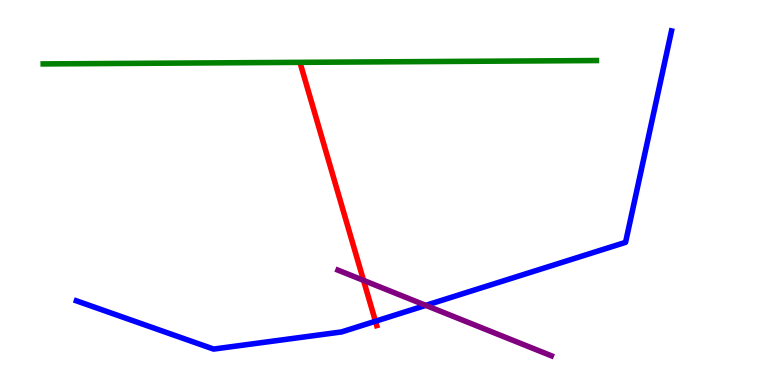[{'lines': ['blue', 'red'], 'intersections': [{'x': 4.84, 'y': 1.66}]}, {'lines': ['green', 'red'], 'intersections': []}, {'lines': ['purple', 'red'], 'intersections': [{'x': 4.69, 'y': 2.72}]}, {'lines': ['blue', 'green'], 'intersections': []}, {'lines': ['blue', 'purple'], 'intersections': [{'x': 5.49, 'y': 2.07}]}, {'lines': ['green', 'purple'], 'intersections': []}]